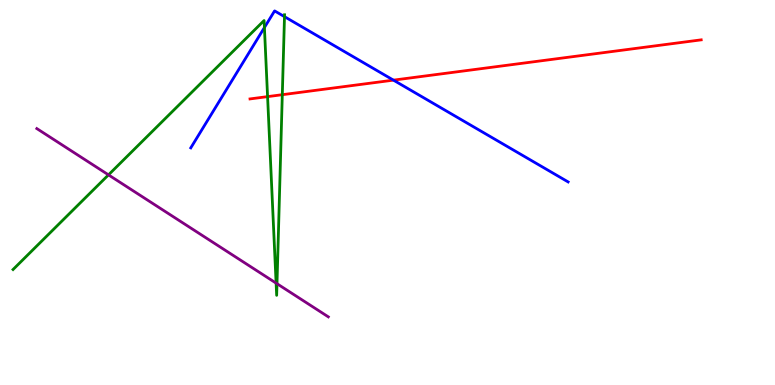[{'lines': ['blue', 'red'], 'intersections': [{'x': 5.08, 'y': 7.92}]}, {'lines': ['green', 'red'], 'intersections': [{'x': 3.45, 'y': 7.49}, {'x': 3.64, 'y': 7.54}]}, {'lines': ['purple', 'red'], 'intersections': []}, {'lines': ['blue', 'green'], 'intersections': [{'x': 3.41, 'y': 9.28}, {'x': 3.67, 'y': 9.57}]}, {'lines': ['blue', 'purple'], 'intersections': []}, {'lines': ['green', 'purple'], 'intersections': [{'x': 1.4, 'y': 5.46}, {'x': 3.56, 'y': 2.65}, {'x': 3.57, 'y': 2.63}]}]